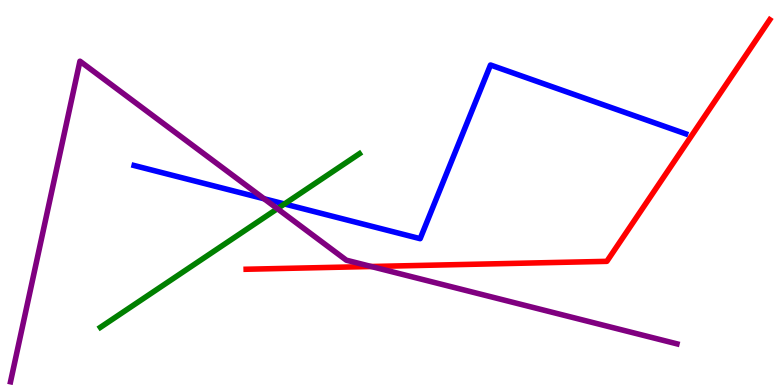[{'lines': ['blue', 'red'], 'intersections': []}, {'lines': ['green', 'red'], 'intersections': []}, {'lines': ['purple', 'red'], 'intersections': [{'x': 4.79, 'y': 3.08}]}, {'lines': ['blue', 'green'], 'intersections': [{'x': 3.67, 'y': 4.7}]}, {'lines': ['blue', 'purple'], 'intersections': [{'x': 3.41, 'y': 4.84}]}, {'lines': ['green', 'purple'], 'intersections': [{'x': 3.58, 'y': 4.58}]}]